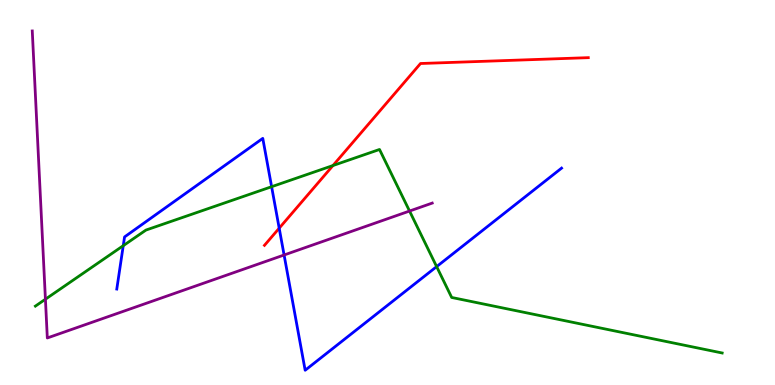[{'lines': ['blue', 'red'], 'intersections': [{'x': 3.6, 'y': 4.07}]}, {'lines': ['green', 'red'], 'intersections': [{'x': 4.3, 'y': 5.7}]}, {'lines': ['purple', 'red'], 'intersections': []}, {'lines': ['blue', 'green'], 'intersections': [{'x': 1.59, 'y': 3.62}, {'x': 3.5, 'y': 5.15}, {'x': 5.63, 'y': 3.07}]}, {'lines': ['blue', 'purple'], 'intersections': [{'x': 3.67, 'y': 3.38}]}, {'lines': ['green', 'purple'], 'intersections': [{'x': 0.586, 'y': 2.23}, {'x': 5.28, 'y': 4.52}]}]